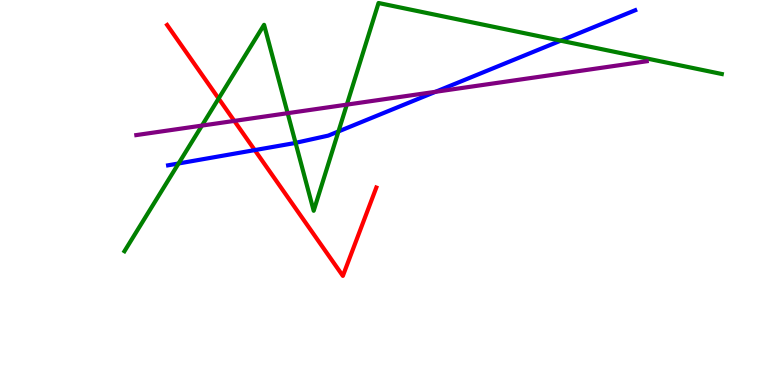[{'lines': ['blue', 'red'], 'intersections': [{'x': 3.29, 'y': 6.1}]}, {'lines': ['green', 'red'], 'intersections': [{'x': 2.82, 'y': 7.44}]}, {'lines': ['purple', 'red'], 'intersections': [{'x': 3.02, 'y': 6.86}]}, {'lines': ['blue', 'green'], 'intersections': [{'x': 2.3, 'y': 5.75}, {'x': 3.81, 'y': 6.29}, {'x': 4.37, 'y': 6.59}, {'x': 7.23, 'y': 8.94}]}, {'lines': ['blue', 'purple'], 'intersections': [{'x': 5.62, 'y': 7.62}]}, {'lines': ['green', 'purple'], 'intersections': [{'x': 2.61, 'y': 6.74}, {'x': 3.71, 'y': 7.06}, {'x': 4.48, 'y': 7.28}]}]